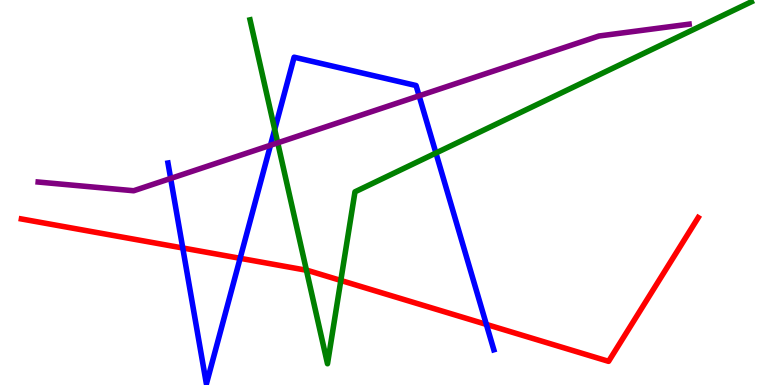[{'lines': ['blue', 'red'], 'intersections': [{'x': 2.36, 'y': 3.56}, {'x': 3.1, 'y': 3.29}, {'x': 6.28, 'y': 1.57}]}, {'lines': ['green', 'red'], 'intersections': [{'x': 3.95, 'y': 2.98}, {'x': 4.4, 'y': 2.72}]}, {'lines': ['purple', 'red'], 'intersections': []}, {'lines': ['blue', 'green'], 'intersections': [{'x': 3.54, 'y': 6.64}, {'x': 5.62, 'y': 6.03}]}, {'lines': ['blue', 'purple'], 'intersections': [{'x': 2.2, 'y': 5.37}, {'x': 3.49, 'y': 6.23}, {'x': 5.41, 'y': 7.51}]}, {'lines': ['green', 'purple'], 'intersections': [{'x': 3.58, 'y': 6.29}]}]